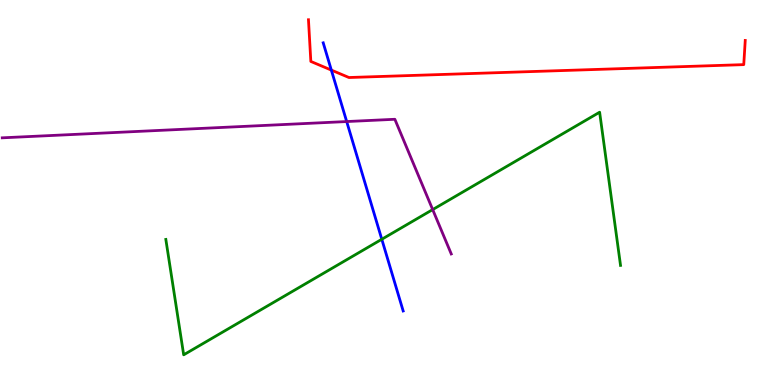[{'lines': ['blue', 'red'], 'intersections': [{'x': 4.28, 'y': 8.18}]}, {'lines': ['green', 'red'], 'intersections': []}, {'lines': ['purple', 'red'], 'intersections': []}, {'lines': ['blue', 'green'], 'intersections': [{'x': 4.93, 'y': 3.79}]}, {'lines': ['blue', 'purple'], 'intersections': [{'x': 4.47, 'y': 6.84}]}, {'lines': ['green', 'purple'], 'intersections': [{'x': 5.58, 'y': 4.56}]}]